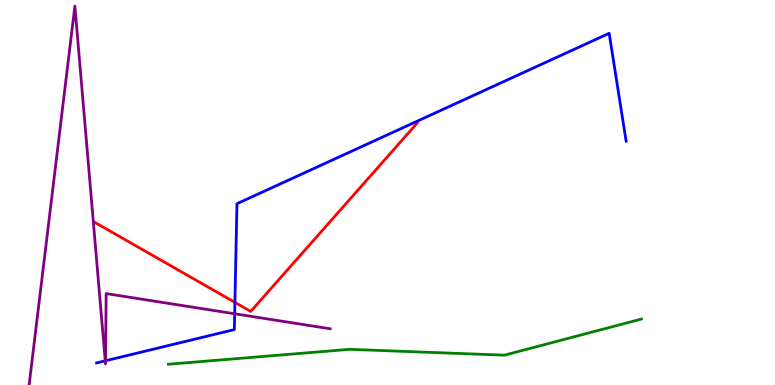[{'lines': ['blue', 'red'], 'intersections': [{'x': 3.03, 'y': 2.15}]}, {'lines': ['green', 'red'], 'intersections': []}, {'lines': ['purple', 'red'], 'intersections': []}, {'lines': ['blue', 'green'], 'intersections': []}, {'lines': ['blue', 'purple'], 'intersections': [{'x': 1.36, 'y': 0.628}, {'x': 1.36, 'y': 0.629}, {'x': 3.03, 'y': 1.85}]}, {'lines': ['green', 'purple'], 'intersections': []}]